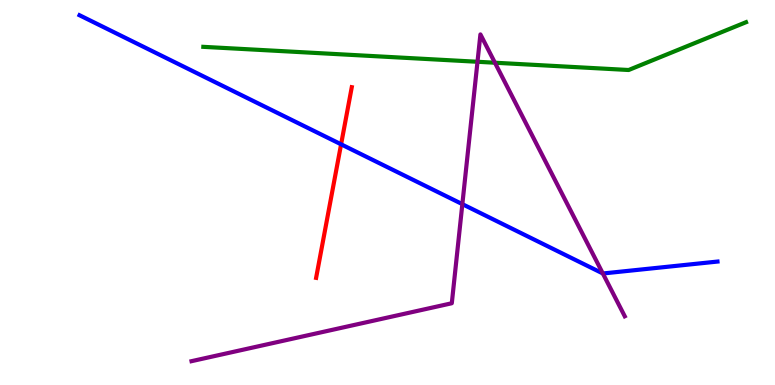[{'lines': ['blue', 'red'], 'intersections': [{'x': 4.4, 'y': 6.25}]}, {'lines': ['green', 'red'], 'intersections': []}, {'lines': ['purple', 'red'], 'intersections': []}, {'lines': ['blue', 'green'], 'intersections': []}, {'lines': ['blue', 'purple'], 'intersections': [{'x': 5.97, 'y': 4.7}, {'x': 7.78, 'y': 2.9}]}, {'lines': ['green', 'purple'], 'intersections': [{'x': 6.16, 'y': 8.4}, {'x': 6.39, 'y': 8.37}]}]